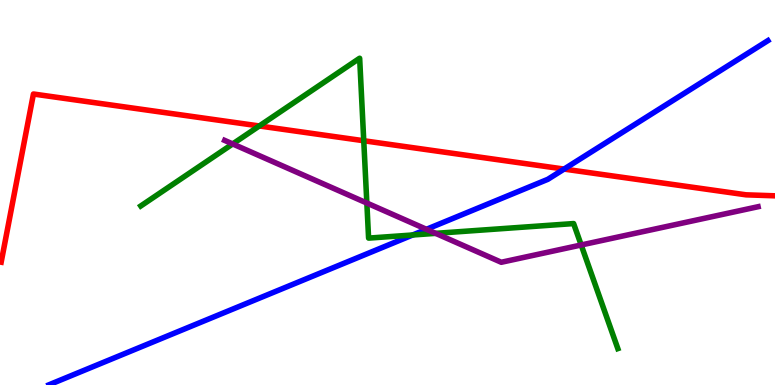[{'lines': ['blue', 'red'], 'intersections': [{'x': 7.28, 'y': 5.61}]}, {'lines': ['green', 'red'], 'intersections': [{'x': 3.35, 'y': 6.73}, {'x': 4.69, 'y': 6.34}]}, {'lines': ['purple', 'red'], 'intersections': []}, {'lines': ['blue', 'green'], 'intersections': [{'x': 5.33, 'y': 3.9}]}, {'lines': ['blue', 'purple'], 'intersections': [{'x': 5.5, 'y': 4.04}]}, {'lines': ['green', 'purple'], 'intersections': [{'x': 3.0, 'y': 6.26}, {'x': 4.73, 'y': 4.73}, {'x': 5.62, 'y': 3.94}, {'x': 7.5, 'y': 3.64}]}]